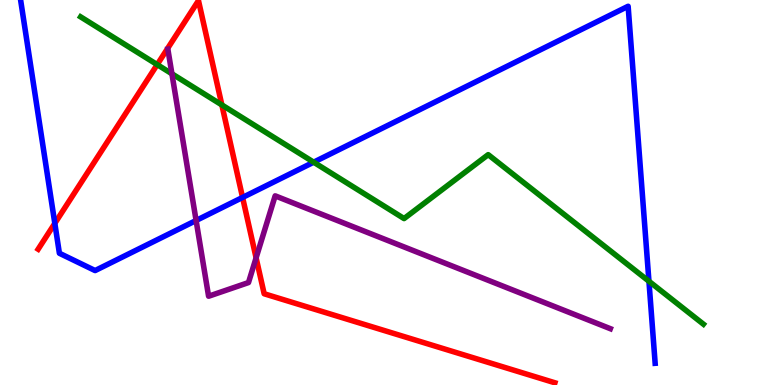[{'lines': ['blue', 'red'], 'intersections': [{'x': 0.707, 'y': 4.2}, {'x': 3.13, 'y': 4.87}]}, {'lines': ['green', 'red'], 'intersections': [{'x': 2.03, 'y': 8.32}, {'x': 2.86, 'y': 7.27}]}, {'lines': ['purple', 'red'], 'intersections': [{'x': 3.3, 'y': 3.3}]}, {'lines': ['blue', 'green'], 'intersections': [{'x': 4.05, 'y': 5.79}, {'x': 8.37, 'y': 2.69}]}, {'lines': ['blue', 'purple'], 'intersections': [{'x': 2.53, 'y': 4.27}]}, {'lines': ['green', 'purple'], 'intersections': [{'x': 2.22, 'y': 8.08}]}]